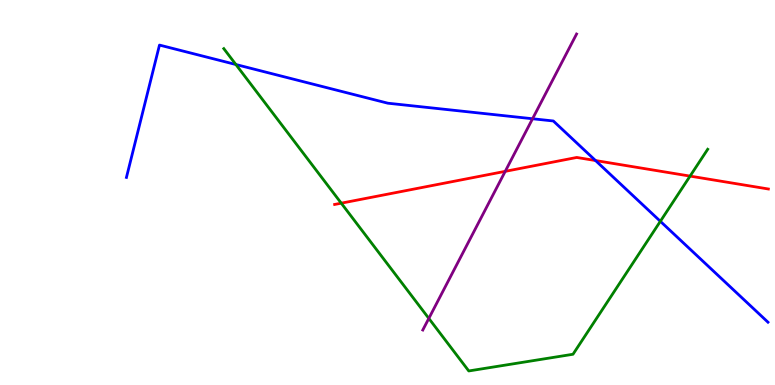[{'lines': ['blue', 'red'], 'intersections': [{'x': 7.68, 'y': 5.83}]}, {'lines': ['green', 'red'], 'intersections': [{'x': 4.4, 'y': 4.72}, {'x': 8.9, 'y': 5.43}]}, {'lines': ['purple', 'red'], 'intersections': [{'x': 6.52, 'y': 5.55}]}, {'lines': ['blue', 'green'], 'intersections': [{'x': 3.04, 'y': 8.32}, {'x': 8.52, 'y': 4.25}]}, {'lines': ['blue', 'purple'], 'intersections': [{'x': 6.87, 'y': 6.92}]}, {'lines': ['green', 'purple'], 'intersections': [{'x': 5.53, 'y': 1.73}]}]